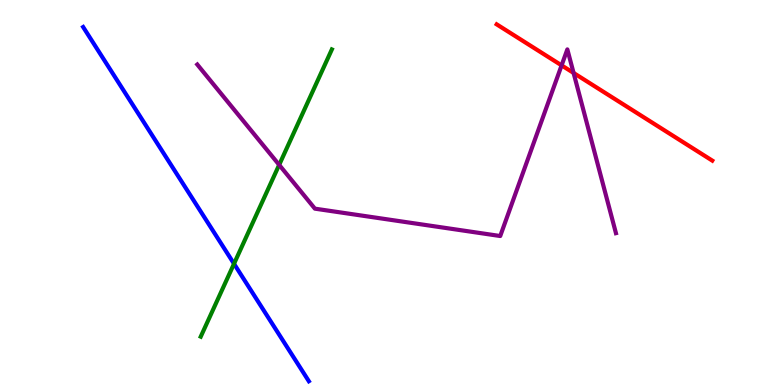[{'lines': ['blue', 'red'], 'intersections': []}, {'lines': ['green', 'red'], 'intersections': []}, {'lines': ['purple', 'red'], 'intersections': [{'x': 7.25, 'y': 8.3}, {'x': 7.4, 'y': 8.11}]}, {'lines': ['blue', 'green'], 'intersections': [{'x': 3.02, 'y': 3.15}]}, {'lines': ['blue', 'purple'], 'intersections': []}, {'lines': ['green', 'purple'], 'intersections': [{'x': 3.6, 'y': 5.72}]}]